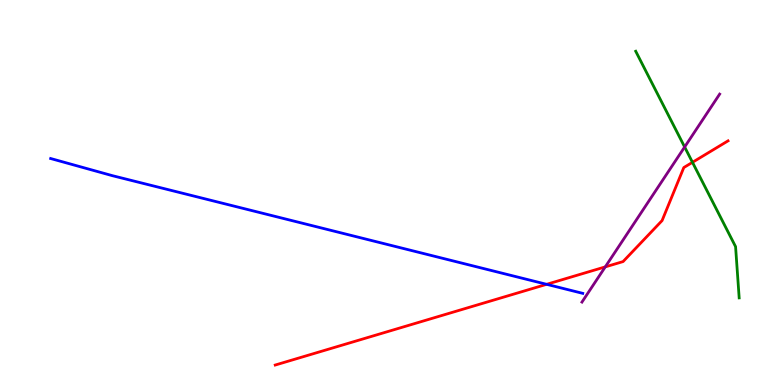[{'lines': ['blue', 'red'], 'intersections': [{'x': 7.05, 'y': 2.62}]}, {'lines': ['green', 'red'], 'intersections': [{'x': 8.94, 'y': 5.78}]}, {'lines': ['purple', 'red'], 'intersections': [{'x': 7.81, 'y': 3.07}]}, {'lines': ['blue', 'green'], 'intersections': []}, {'lines': ['blue', 'purple'], 'intersections': []}, {'lines': ['green', 'purple'], 'intersections': [{'x': 8.83, 'y': 6.18}]}]